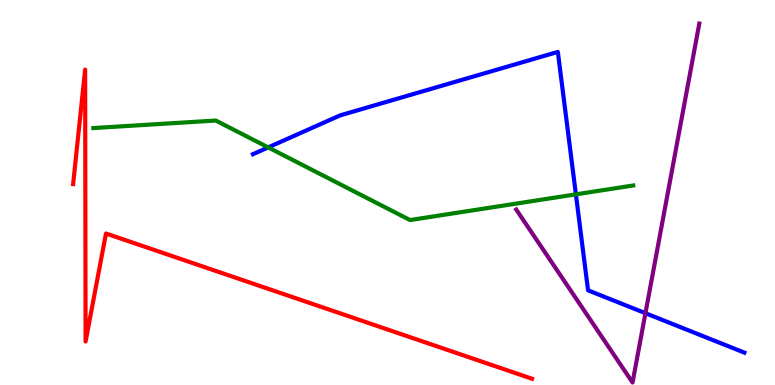[{'lines': ['blue', 'red'], 'intersections': []}, {'lines': ['green', 'red'], 'intersections': []}, {'lines': ['purple', 'red'], 'intersections': []}, {'lines': ['blue', 'green'], 'intersections': [{'x': 3.46, 'y': 6.17}, {'x': 7.43, 'y': 4.95}]}, {'lines': ['blue', 'purple'], 'intersections': [{'x': 8.33, 'y': 1.87}]}, {'lines': ['green', 'purple'], 'intersections': []}]